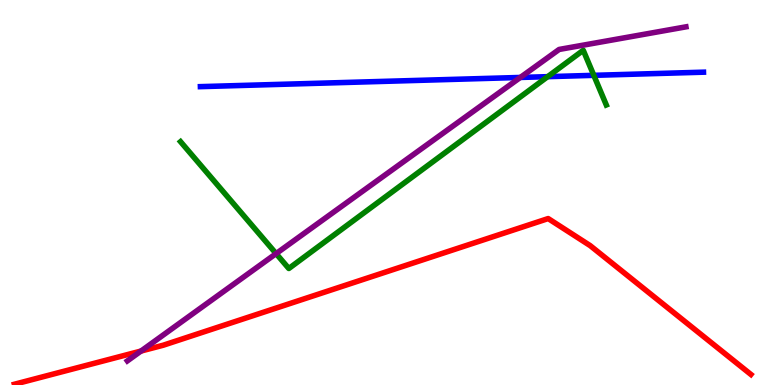[{'lines': ['blue', 'red'], 'intersections': []}, {'lines': ['green', 'red'], 'intersections': []}, {'lines': ['purple', 'red'], 'intersections': [{'x': 1.82, 'y': 0.882}]}, {'lines': ['blue', 'green'], 'intersections': [{'x': 7.07, 'y': 8.01}, {'x': 7.66, 'y': 8.04}]}, {'lines': ['blue', 'purple'], 'intersections': [{'x': 6.71, 'y': 7.99}]}, {'lines': ['green', 'purple'], 'intersections': [{'x': 3.56, 'y': 3.41}]}]